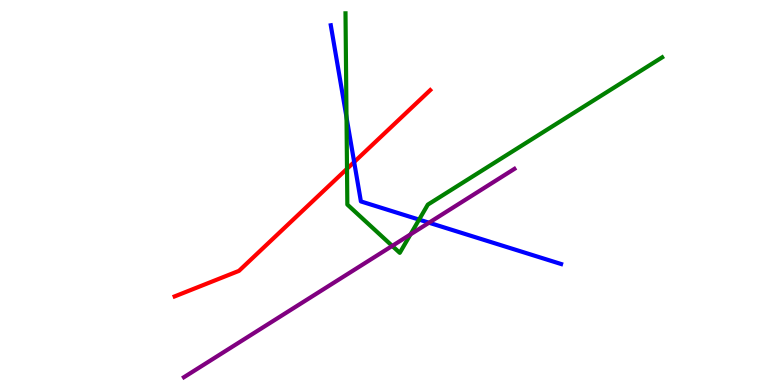[{'lines': ['blue', 'red'], 'intersections': [{'x': 4.57, 'y': 5.79}]}, {'lines': ['green', 'red'], 'intersections': [{'x': 4.48, 'y': 5.62}]}, {'lines': ['purple', 'red'], 'intersections': []}, {'lines': ['blue', 'green'], 'intersections': [{'x': 4.47, 'y': 6.96}, {'x': 5.41, 'y': 4.3}]}, {'lines': ['blue', 'purple'], 'intersections': [{'x': 5.54, 'y': 4.22}]}, {'lines': ['green', 'purple'], 'intersections': [{'x': 5.06, 'y': 3.61}, {'x': 5.3, 'y': 3.91}]}]